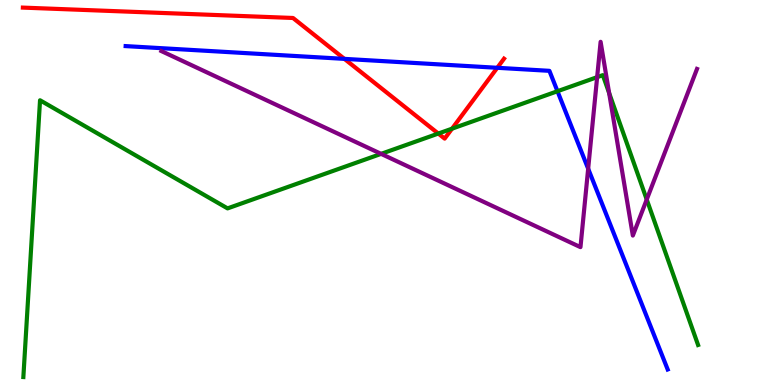[{'lines': ['blue', 'red'], 'intersections': [{'x': 4.44, 'y': 8.47}, {'x': 6.42, 'y': 8.24}]}, {'lines': ['green', 'red'], 'intersections': [{'x': 5.66, 'y': 6.53}, {'x': 5.83, 'y': 6.66}]}, {'lines': ['purple', 'red'], 'intersections': []}, {'lines': ['blue', 'green'], 'intersections': [{'x': 7.19, 'y': 7.63}]}, {'lines': ['blue', 'purple'], 'intersections': [{'x': 7.59, 'y': 5.62}]}, {'lines': ['green', 'purple'], 'intersections': [{'x': 4.92, 'y': 6.0}, {'x': 7.71, 'y': 8.0}, {'x': 7.86, 'y': 7.58}, {'x': 8.34, 'y': 4.82}]}]